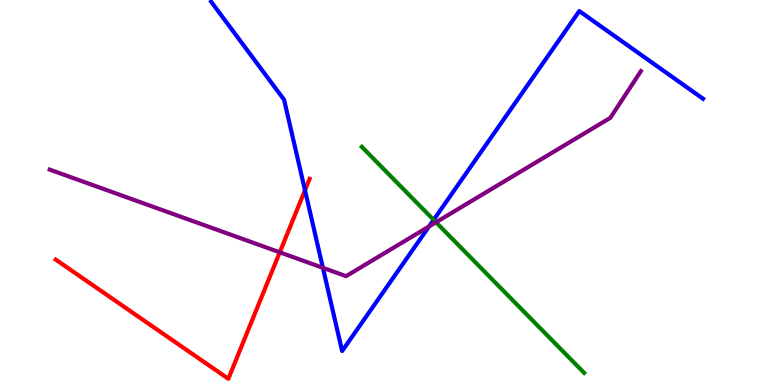[{'lines': ['blue', 'red'], 'intersections': [{'x': 3.94, 'y': 5.06}]}, {'lines': ['green', 'red'], 'intersections': []}, {'lines': ['purple', 'red'], 'intersections': [{'x': 3.61, 'y': 3.45}]}, {'lines': ['blue', 'green'], 'intersections': [{'x': 5.6, 'y': 4.29}]}, {'lines': ['blue', 'purple'], 'intersections': [{'x': 4.17, 'y': 3.04}, {'x': 5.54, 'y': 4.12}]}, {'lines': ['green', 'purple'], 'intersections': [{'x': 5.63, 'y': 4.23}]}]